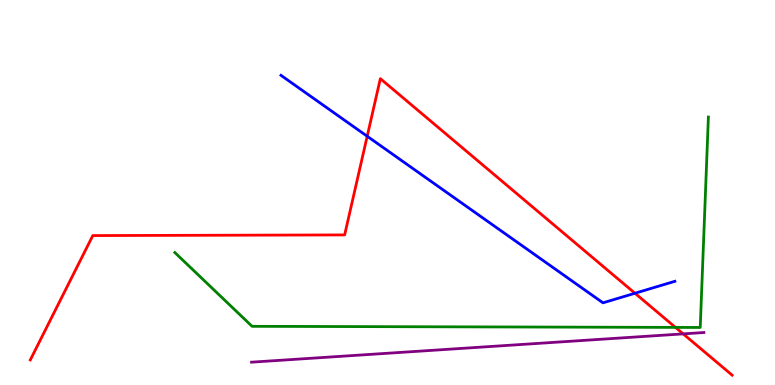[{'lines': ['blue', 'red'], 'intersections': [{'x': 4.74, 'y': 6.46}, {'x': 8.19, 'y': 2.38}]}, {'lines': ['green', 'red'], 'intersections': [{'x': 8.72, 'y': 1.5}]}, {'lines': ['purple', 'red'], 'intersections': [{'x': 8.82, 'y': 1.33}]}, {'lines': ['blue', 'green'], 'intersections': []}, {'lines': ['blue', 'purple'], 'intersections': []}, {'lines': ['green', 'purple'], 'intersections': []}]